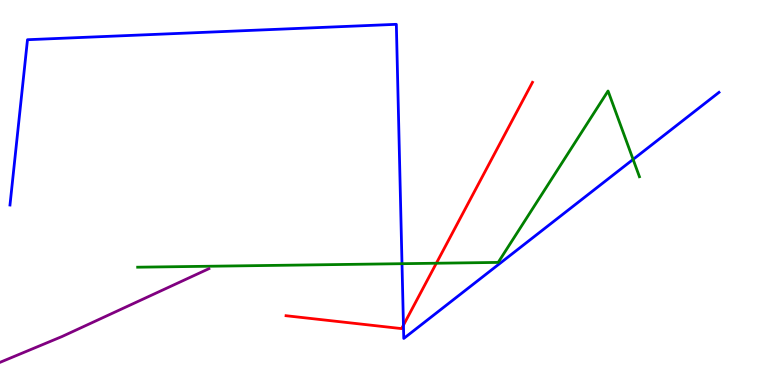[{'lines': ['blue', 'red'], 'intersections': [{'x': 5.21, 'y': 1.55}]}, {'lines': ['green', 'red'], 'intersections': [{'x': 5.63, 'y': 3.16}]}, {'lines': ['purple', 'red'], 'intersections': []}, {'lines': ['blue', 'green'], 'intersections': [{'x': 5.19, 'y': 3.15}, {'x': 8.17, 'y': 5.86}]}, {'lines': ['blue', 'purple'], 'intersections': []}, {'lines': ['green', 'purple'], 'intersections': []}]